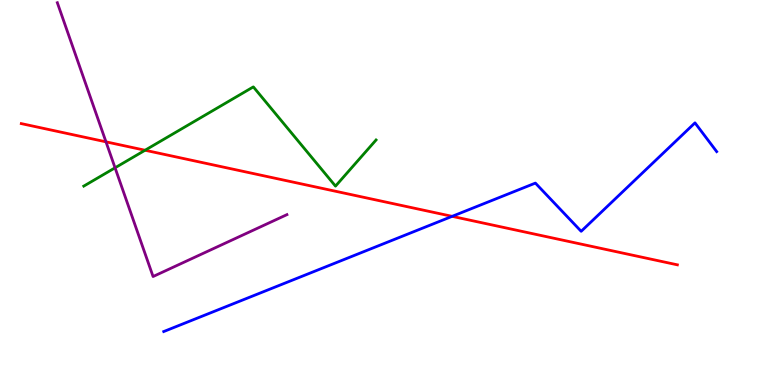[{'lines': ['blue', 'red'], 'intersections': [{'x': 5.83, 'y': 4.38}]}, {'lines': ['green', 'red'], 'intersections': [{'x': 1.87, 'y': 6.1}]}, {'lines': ['purple', 'red'], 'intersections': [{'x': 1.37, 'y': 6.32}]}, {'lines': ['blue', 'green'], 'intersections': []}, {'lines': ['blue', 'purple'], 'intersections': []}, {'lines': ['green', 'purple'], 'intersections': [{'x': 1.48, 'y': 5.64}]}]